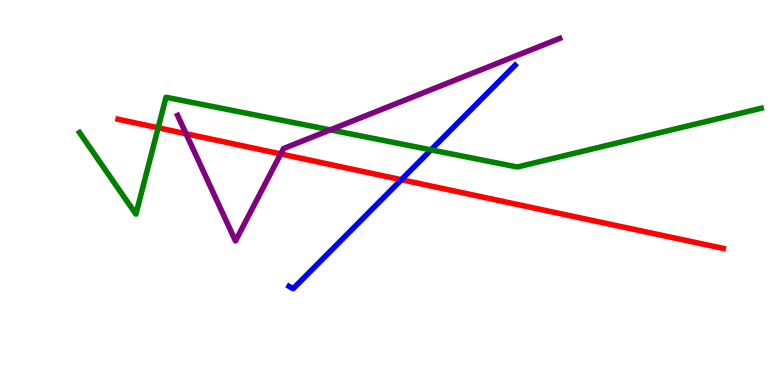[{'lines': ['blue', 'red'], 'intersections': [{'x': 5.18, 'y': 5.33}]}, {'lines': ['green', 'red'], 'intersections': [{'x': 2.04, 'y': 6.68}]}, {'lines': ['purple', 'red'], 'intersections': [{'x': 2.4, 'y': 6.53}, {'x': 3.62, 'y': 6.0}]}, {'lines': ['blue', 'green'], 'intersections': [{'x': 5.56, 'y': 6.11}]}, {'lines': ['blue', 'purple'], 'intersections': []}, {'lines': ['green', 'purple'], 'intersections': [{'x': 4.26, 'y': 6.63}]}]